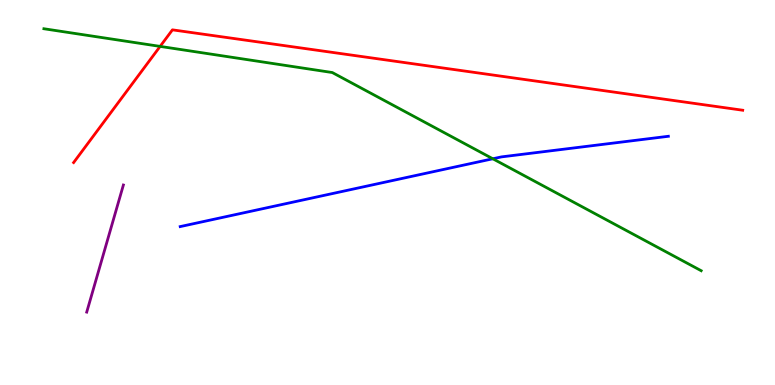[{'lines': ['blue', 'red'], 'intersections': []}, {'lines': ['green', 'red'], 'intersections': [{'x': 2.07, 'y': 8.79}]}, {'lines': ['purple', 'red'], 'intersections': []}, {'lines': ['blue', 'green'], 'intersections': [{'x': 6.36, 'y': 5.88}]}, {'lines': ['blue', 'purple'], 'intersections': []}, {'lines': ['green', 'purple'], 'intersections': []}]